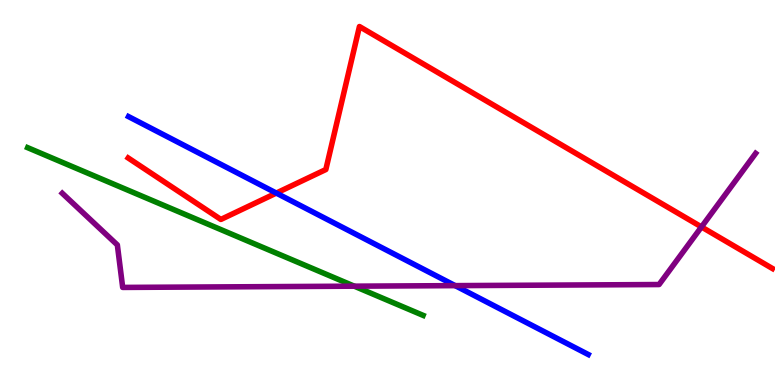[{'lines': ['blue', 'red'], 'intersections': [{'x': 3.57, 'y': 4.99}]}, {'lines': ['green', 'red'], 'intersections': []}, {'lines': ['purple', 'red'], 'intersections': [{'x': 9.05, 'y': 4.11}]}, {'lines': ['blue', 'green'], 'intersections': []}, {'lines': ['blue', 'purple'], 'intersections': [{'x': 5.87, 'y': 2.58}]}, {'lines': ['green', 'purple'], 'intersections': [{'x': 4.57, 'y': 2.57}]}]